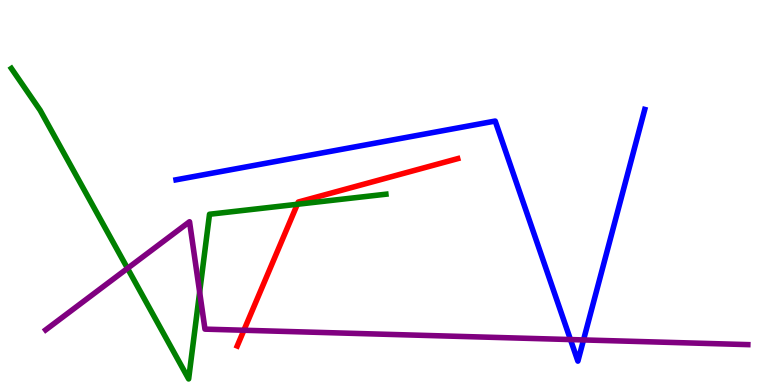[{'lines': ['blue', 'red'], 'intersections': []}, {'lines': ['green', 'red'], 'intersections': [{'x': 3.84, 'y': 4.69}]}, {'lines': ['purple', 'red'], 'intersections': [{'x': 3.15, 'y': 1.42}]}, {'lines': ['blue', 'green'], 'intersections': []}, {'lines': ['blue', 'purple'], 'intersections': [{'x': 7.36, 'y': 1.18}, {'x': 7.53, 'y': 1.17}]}, {'lines': ['green', 'purple'], 'intersections': [{'x': 1.65, 'y': 3.03}, {'x': 2.58, 'y': 2.41}]}]